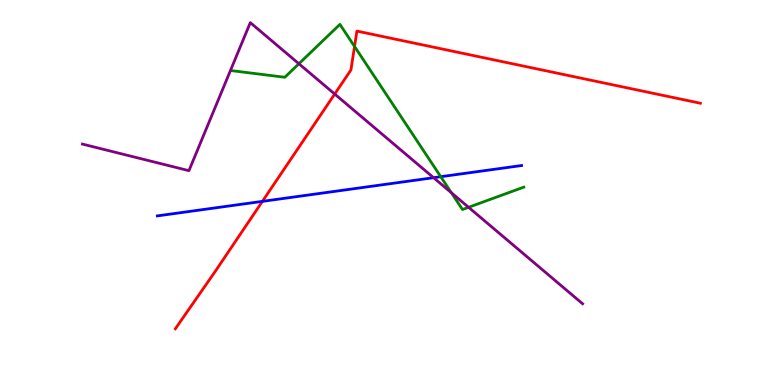[{'lines': ['blue', 'red'], 'intersections': [{'x': 3.39, 'y': 4.77}]}, {'lines': ['green', 'red'], 'intersections': [{'x': 4.57, 'y': 8.79}]}, {'lines': ['purple', 'red'], 'intersections': [{'x': 4.32, 'y': 7.56}]}, {'lines': ['blue', 'green'], 'intersections': [{'x': 5.69, 'y': 5.41}]}, {'lines': ['blue', 'purple'], 'intersections': [{'x': 5.59, 'y': 5.38}]}, {'lines': ['green', 'purple'], 'intersections': [{'x': 3.86, 'y': 8.34}, {'x': 5.82, 'y': 4.99}, {'x': 6.05, 'y': 4.62}]}]